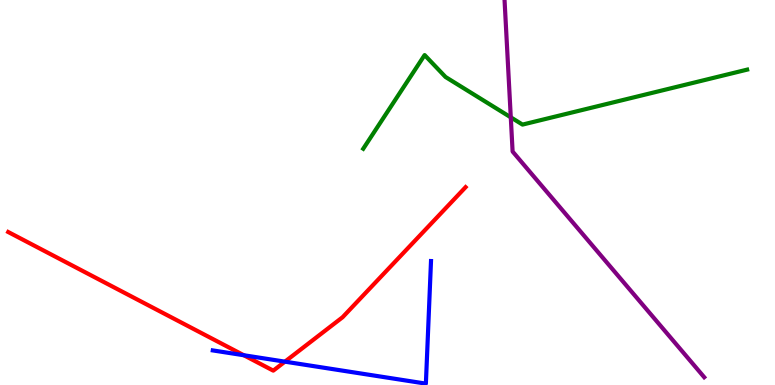[{'lines': ['blue', 'red'], 'intersections': [{'x': 3.15, 'y': 0.773}, {'x': 3.68, 'y': 0.606}]}, {'lines': ['green', 'red'], 'intersections': []}, {'lines': ['purple', 'red'], 'intersections': []}, {'lines': ['blue', 'green'], 'intersections': []}, {'lines': ['blue', 'purple'], 'intersections': []}, {'lines': ['green', 'purple'], 'intersections': [{'x': 6.59, 'y': 6.95}]}]